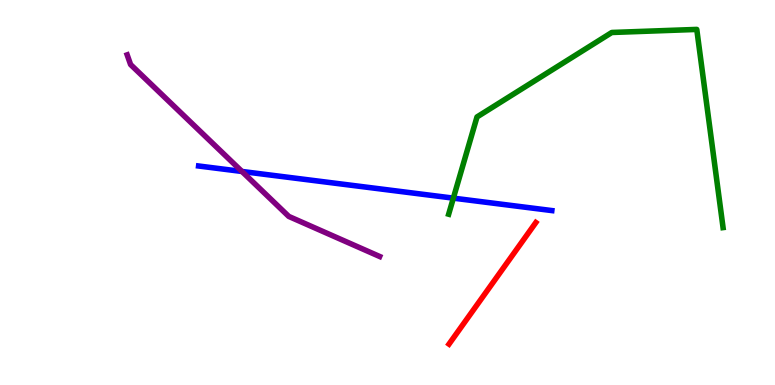[{'lines': ['blue', 'red'], 'intersections': []}, {'lines': ['green', 'red'], 'intersections': []}, {'lines': ['purple', 'red'], 'intersections': []}, {'lines': ['blue', 'green'], 'intersections': [{'x': 5.85, 'y': 4.85}]}, {'lines': ['blue', 'purple'], 'intersections': [{'x': 3.12, 'y': 5.55}]}, {'lines': ['green', 'purple'], 'intersections': []}]